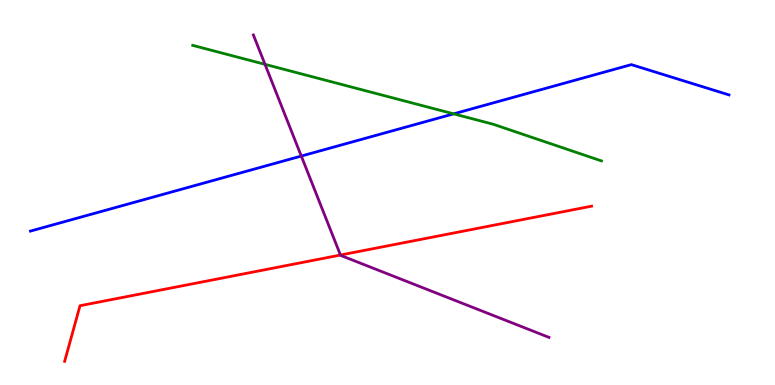[{'lines': ['blue', 'red'], 'intersections': []}, {'lines': ['green', 'red'], 'intersections': []}, {'lines': ['purple', 'red'], 'intersections': [{'x': 4.39, 'y': 3.38}]}, {'lines': ['blue', 'green'], 'intersections': [{'x': 5.85, 'y': 7.04}]}, {'lines': ['blue', 'purple'], 'intersections': [{'x': 3.89, 'y': 5.95}]}, {'lines': ['green', 'purple'], 'intersections': [{'x': 3.42, 'y': 8.33}]}]